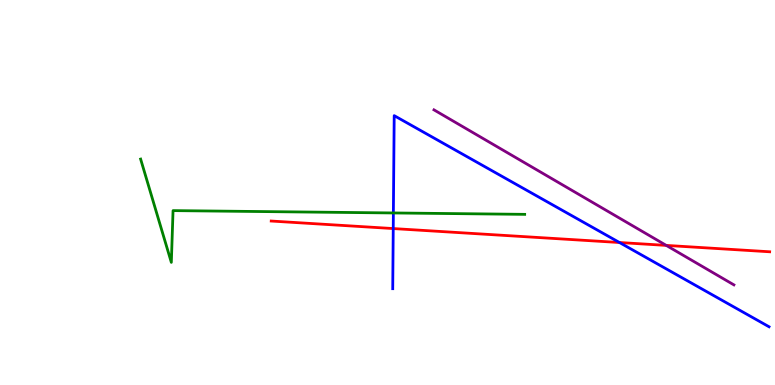[{'lines': ['blue', 'red'], 'intersections': [{'x': 5.07, 'y': 4.06}, {'x': 7.99, 'y': 3.7}]}, {'lines': ['green', 'red'], 'intersections': []}, {'lines': ['purple', 'red'], 'intersections': [{'x': 8.6, 'y': 3.63}]}, {'lines': ['blue', 'green'], 'intersections': [{'x': 5.08, 'y': 4.47}]}, {'lines': ['blue', 'purple'], 'intersections': []}, {'lines': ['green', 'purple'], 'intersections': []}]